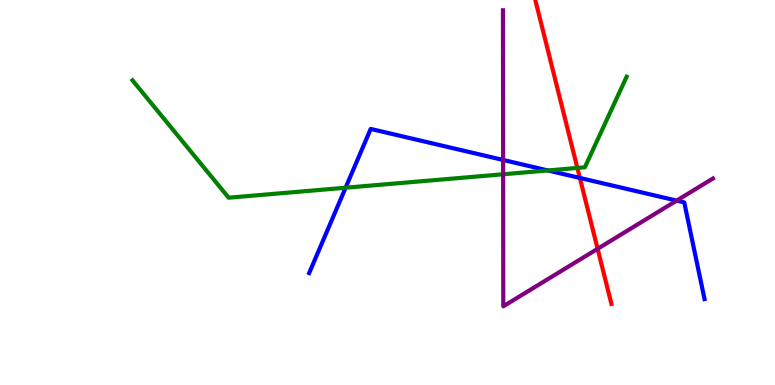[{'lines': ['blue', 'red'], 'intersections': [{'x': 7.48, 'y': 5.38}]}, {'lines': ['green', 'red'], 'intersections': [{'x': 7.45, 'y': 5.64}]}, {'lines': ['purple', 'red'], 'intersections': [{'x': 7.71, 'y': 3.54}]}, {'lines': ['blue', 'green'], 'intersections': [{'x': 4.46, 'y': 5.12}, {'x': 7.07, 'y': 5.57}]}, {'lines': ['blue', 'purple'], 'intersections': [{'x': 6.49, 'y': 5.85}, {'x': 8.73, 'y': 4.79}]}, {'lines': ['green', 'purple'], 'intersections': [{'x': 6.49, 'y': 5.47}]}]